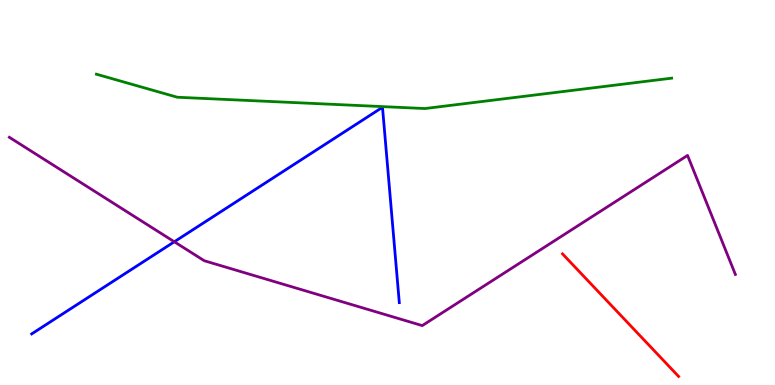[{'lines': ['blue', 'red'], 'intersections': []}, {'lines': ['green', 'red'], 'intersections': []}, {'lines': ['purple', 'red'], 'intersections': []}, {'lines': ['blue', 'green'], 'intersections': []}, {'lines': ['blue', 'purple'], 'intersections': [{'x': 2.25, 'y': 3.72}]}, {'lines': ['green', 'purple'], 'intersections': []}]